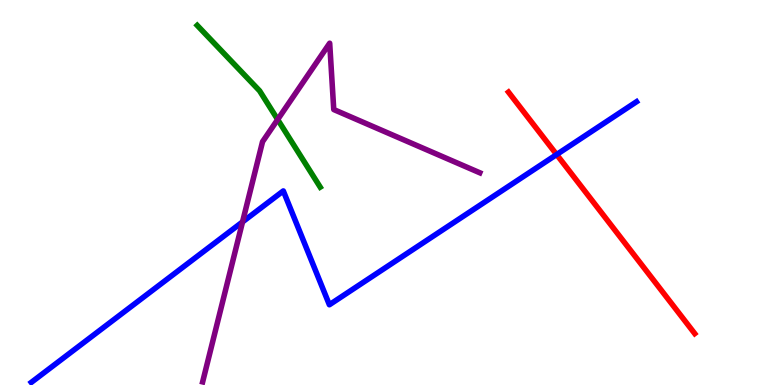[{'lines': ['blue', 'red'], 'intersections': [{'x': 7.18, 'y': 5.99}]}, {'lines': ['green', 'red'], 'intersections': []}, {'lines': ['purple', 'red'], 'intersections': []}, {'lines': ['blue', 'green'], 'intersections': []}, {'lines': ['blue', 'purple'], 'intersections': [{'x': 3.13, 'y': 4.24}]}, {'lines': ['green', 'purple'], 'intersections': [{'x': 3.58, 'y': 6.9}]}]